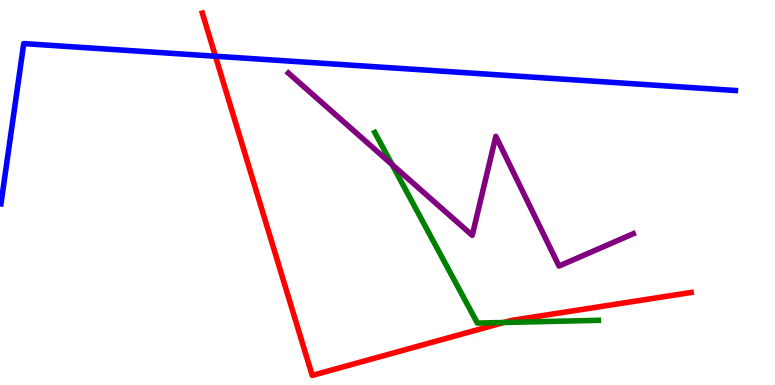[{'lines': ['blue', 'red'], 'intersections': [{'x': 2.78, 'y': 8.54}]}, {'lines': ['green', 'red'], 'intersections': [{'x': 6.5, 'y': 1.62}]}, {'lines': ['purple', 'red'], 'intersections': []}, {'lines': ['blue', 'green'], 'intersections': []}, {'lines': ['blue', 'purple'], 'intersections': []}, {'lines': ['green', 'purple'], 'intersections': [{'x': 5.06, 'y': 5.72}]}]